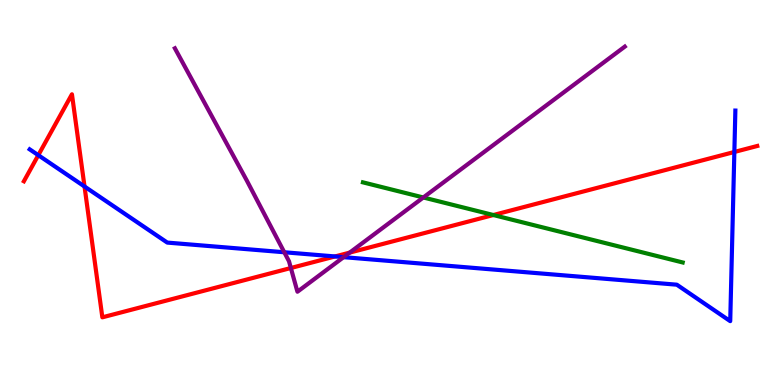[{'lines': ['blue', 'red'], 'intersections': [{'x': 0.494, 'y': 5.97}, {'x': 1.09, 'y': 5.16}, {'x': 4.32, 'y': 3.34}, {'x': 9.48, 'y': 6.05}]}, {'lines': ['green', 'red'], 'intersections': [{'x': 6.37, 'y': 4.41}]}, {'lines': ['purple', 'red'], 'intersections': [{'x': 3.75, 'y': 3.04}, {'x': 4.51, 'y': 3.44}]}, {'lines': ['blue', 'green'], 'intersections': []}, {'lines': ['blue', 'purple'], 'intersections': [{'x': 3.67, 'y': 3.45}, {'x': 4.43, 'y': 3.32}]}, {'lines': ['green', 'purple'], 'intersections': [{'x': 5.46, 'y': 4.87}]}]